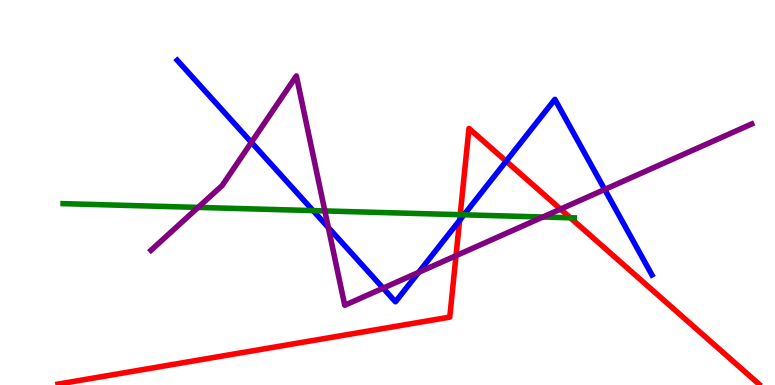[{'lines': ['blue', 'red'], 'intersections': [{'x': 5.93, 'y': 4.28}, {'x': 6.53, 'y': 5.81}]}, {'lines': ['green', 'red'], 'intersections': [{'x': 5.94, 'y': 4.42}, {'x': 7.36, 'y': 4.34}]}, {'lines': ['purple', 'red'], 'intersections': [{'x': 5.88, 'y': 3.36}, {'x': 7.23, 'y': 4.57}]}, {'lines': ['blue', 'green'], 'intersections': [{'x': 4.04, 'y': 4.53}, {'x': 5.99, 'y': 4.42}]}, {'lines': ['blue', 'purple'], 'intersections': [{'x': 3.24, 'y': 6.3}, {'x': 4.24, 'y': 4.09}, {'x': 4.94, 'y': 2.52}, {'x': 5.4, 'y': 2.93}, {'x': 7.8, 'y': 5.08}]}, {'lines': ['green', 'purple'], 'intersections': [{'x': 2.56, 'y': 4.61}, {'x': 4.19, 'y': 4.52}, {'x': 7.0, 'y': 4.36}]}]